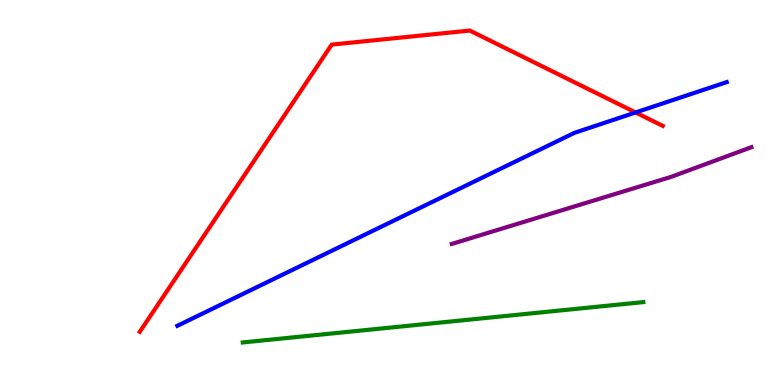[{'lines': ['blue', 'red'], 'intersections': [{'x': 8.2, 'y': 7.08}]}, {'lines': ['green', 'red'], 'intersections': []}, {'lines': ['purple', 'red'], 'intersections': []}, {'lines': ['blue', 'green'], 'intersections': []}, {'lines': ['blue', 'purple'], 'intersections': []}, {'lines': ['green', 'purple'], 'intersections': []}]